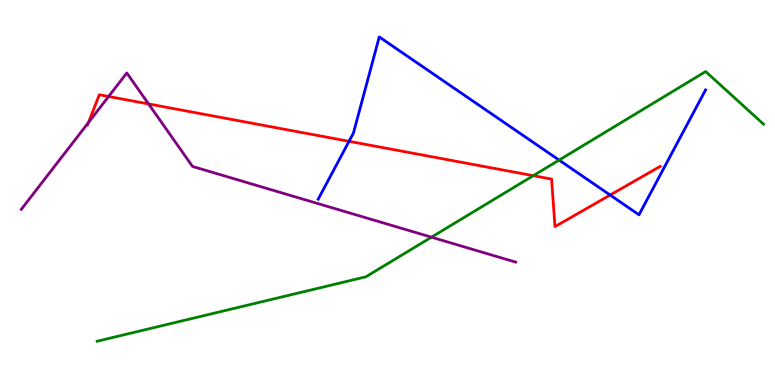[{'lines': ['blue', 'red'], 'intersections': [{'x': 4.5, 'y': 6.33}, {'x': 7.87, 'y': 4.93}]}, {'lines': ['green', 'red'], 'intersections': [{'x': 6.88, 'y': 5.44}]}, {'lines': ['purple', 'red'], 'intersections': [{'x': 1.14, 'y': 6.82}, {'x': 1.4, 'y': 7.49}, {'x': 1.92, 'y': 7.3}]}, {'lines': ['blue', 'green'], 'intersections': [{'x': 7.21, 'y': 5.84}]}, {'lines': ['blue', 'purple'], 'intersections': []}, {'lines': ['green', 'purple'], 'intersections': [{'x': 5.57, 'y': 3.84}]}]